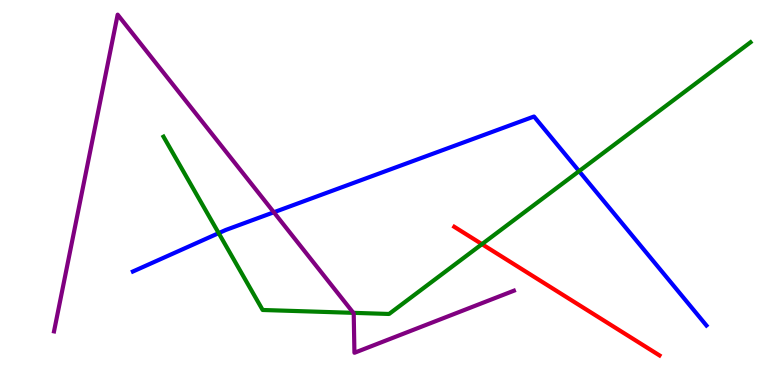[{'lines': ['blue', 'red'], 'intersections': []}, {'lines': ['green', 'red'], 'intersections': [{'x': 6.22, 'y': 3.66}]}, {'lines': ['purple', 'red'], 'intersections': []}, {'lines': ['blue', 'green'], 'intersections': [{'x': 2.82, 'y': 3.94}, {'x': 7.47, 'y': 5.55}]}, {'lines': ['blue', 'purple'], 'intersections': [{'x': 3.53, 'y': 4.49}]}, {'lines': ['green', 'purple'], 'intersections': [{'x': 4.56, 'y': 1.87}]}]